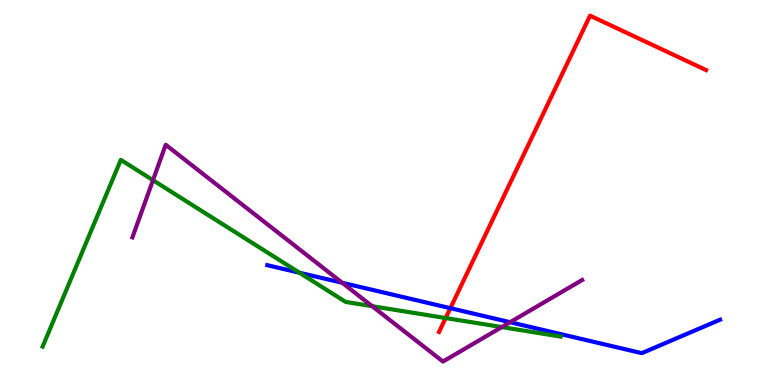[{'lines': ['blue', 'red'], 'intersections': [{'x': 5.81, 'y': 2.0}]}, {'lines': ['green', 'red'], 'intersections': [{'x': 5.75, 'y': 1.74}]}, {'lines': ['purple', 'red'], 'intersections': []}, {'lines': ['blue', 'green'], 'intersections': [{'x': 3.86, 'y': 2.92}]}, {'lines': ['blue', 'purple'], 'intersections': [{'x': 4.42, 'y': 2.66}, {'x': 6.58, 'y': 1.63}]}, {'lines': ['green', 'purple'], 'intersections': [{'x': 1.97, 'y': 5.32}, {'x': 4.8, 'y': 2.05}, {'x': 6.47, 'y': 1.5}]}]